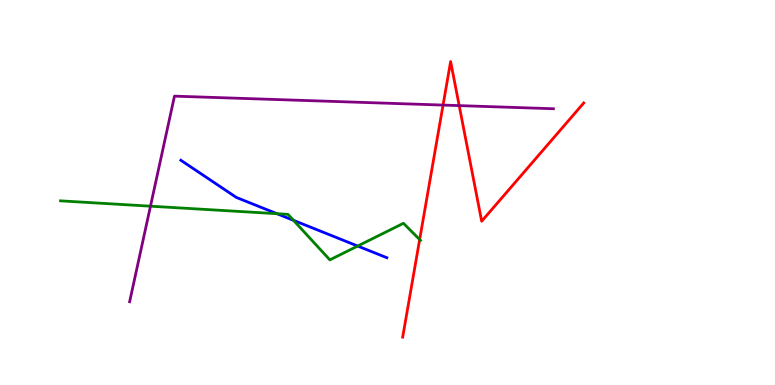[{'lines': ['blue', 'red'], 'intersections': []}, {'lines': ['green', 'red'], 'intersections': [{'x': 5.41, 'y': 3.78}]}, {'lines': ['purple', 'red'], 'intersections': [{'x': 5.72, 'y': 7.27}, {'x': 5.93, 'y': 7.26}]}, {'lines': ['blue', 'green'], 'intersections': [{'x': 3.57, 'y': 4.45}, {'x': 3.79, 'y': 4.28}, {'x': 4.62, 'y': 3.61}]}, {'lines': ['blue', 'purple'], 'intersections': []}, {'lines': ['green', 'purple'], 'intersections': [{'x': 1.94, 'y': 4.64}]}]